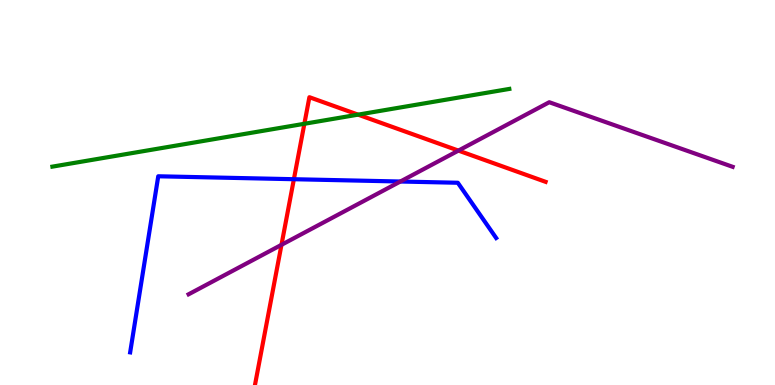[{'lines': ['blue', 'red'], 'intersections': [{'x': 3.79, 'y': 5.35}]}, {'lines': ['green', 'red'], 'intersections': [{'x': 3.93, 'y': 6.78}, {'x': 4.62, 'y': 7.02}]}, {'lines': ['purple', 'red'], 'intersections': [{'x': 3.63, 'y': 3.64}, {'x': 5.92, 'y': 6.09}]}, {'lines': ['blue', 'green'], 'intersections': []}, {'lines': ['blue', 'purple'], 'intersections': [{'x': 5.17, 'y': 5.29}]}, {'lines': ['green', 'purple'], 'intersections': []}]